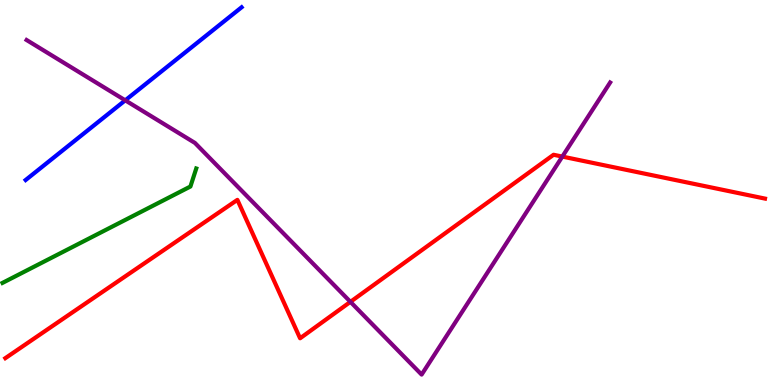[{'lines': ['blue', 'red'], 'intersections': []}, {'lines': ['green', 'red'], 'intersections': []}, {'lines': ['purple', 'red'], 'intersections': [{'x': 4.52, 'y': 2.16}, {'x': 7.26, 'y': 5.93}]}, {'lines': ['blue', 'green'], 'intersections': []}, {'lines': ['blue', 'purple'], 'intersections': [{'x': 1.62, 'y': 7.39}]}, {'lines': ['green', 'purple'], 'intersections': []}]